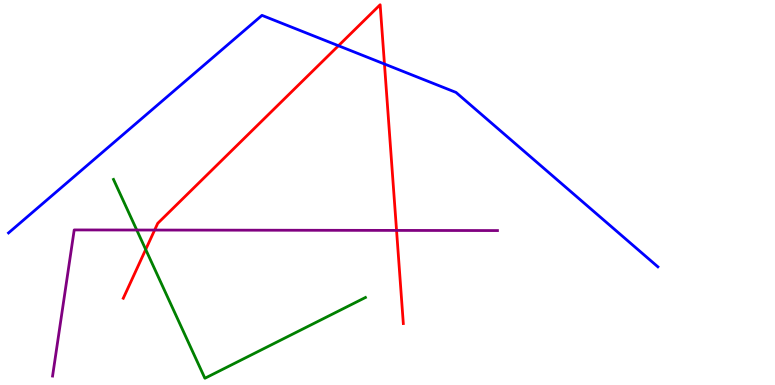[{'lines': ['blue', 'red'], 'intersections': [{'x': 4.37, 'y': 8.81}, {'x': 4.96, 'y': 8.34}]}, {'lines': ['green', 'red'], 'intersections': [{'x': 1.88, 'y': 3.52}]}, {'lines': ['purple', 'red'], 'intersections': [{'x': 2.0, 'y': 4.02}, {'x': 5.12, 'y': 4.02}]}, {'lines': ['blue', 'green'], 'intersections': []}, {'lines': ['blue', 'purple'], 'intersections': []}, {'lines': ['green', 'purple'], 'intersections': [{'x': 1.76, 'y': 4.03}]}]